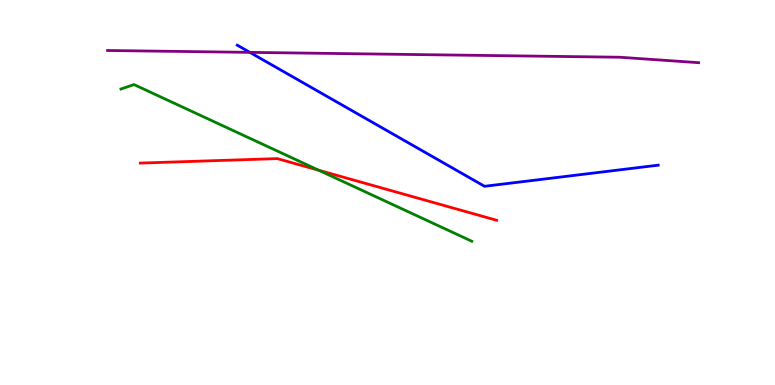[{'lines': ['blue', 'red'], 'intersections': []}, {'lines': ['green', 'red'], 'intersections': [{'x': 4.11, 'y': 5.58}]}, {'lines': ['purple', 'red'], 'intersections': []}, {'lines': ['blue', 'green'], 'intersections': []}, {'lines': ['blue', 'purple'], 'intersections': [{'x': 3.22, 'y': 8.64}]}, {'lines': ['green', 'purple'], 'intersections': []}]